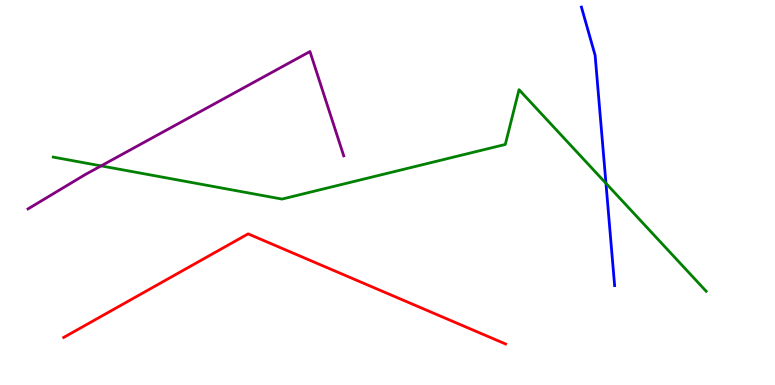[{'lines': ['blue', 'red'], 'intersections': []}, {'lines': ['green', 'red'], 'intersections': []}, {'lines': ['purple', 'red'], 'intersections': []}, {'lines': ['blue', 'green'], 'intersections': [{'x': 7.82, 'y': 5.24}]}, {'lines': ['blue', 'purple'], 'intersections': []}, {'lines': ['green', 'purple'], 'intersections': [{'x': 1.3, 'y': 5.69}]}]